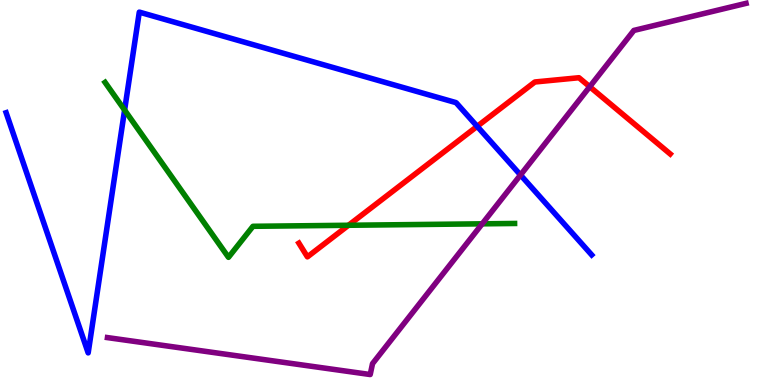[{'lines': ['blue', 'red'], 'intersections': [{'x': 6.16, 'y': 6.72}]}, {'lines': ['green', 'red'], 'intersections': [{'x': 4.5, 'y': 4.15}]}, {'lines': ['purple', 'red'], 'intersections': [{'x': 7.61, 'y': 7.75}]}, {'lines': ['blue', 'green'], 'intersections': [{'x': 1.61, 'y': 7.14}]}, {'lines': ['blue', 'purple'], 'intersections': [{'x': 6.72, 'y': 5.46}]}, {'lines': ['green', 'purple'], 'intersections': [{'x': 6.22, 'y': 4.19}]}]